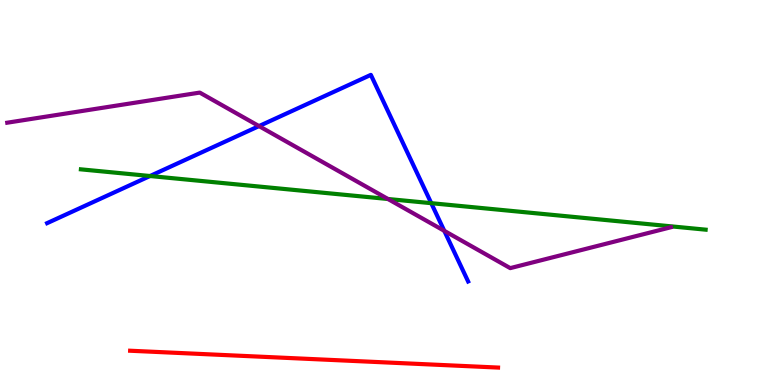[{'lines': ['blue', 'red'], 'intersections': []}, {'lines': ['green', 'red'], 'intersections': []}, {'lines': ['purple', 'red'], 'intersections': []}, {'lines': ['blue', 'green'], 'intersections': [{'x': 1.94, 'y': 5.43}, {'x': 5.56, 'y': 4.72}]}, {'lines': ['blue', 'purple'], 'intersections': [{'x': 3.34, 'y': 6.72}, {'x': 5.73, 'y': 4.0}]}, {'lines': ['green', 'purple'], 'intersections': [{'x': 5.01, 'y': 4.83}]}]